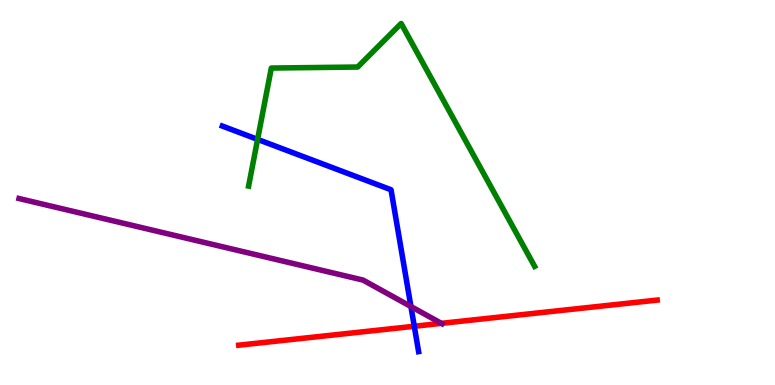[{'lines': ['blue', 'red'], 'intersections': [{'x': 5.35, 'y': 1.53}]}, {'lines': ['green', 'red'], 'intersections': []}, {'lines': ['purple', 'red'], 'intersections': [{'x': 5.7, 'y': 1.6}]}, {'lines': ['blue', 'green'], 'intersections': [{'x': 3.32, 'y': 6.38}]}, {'lines': ['blue', 'purple'], 'intersections': [{'x': 5.3, 'y': 2.04}]}, {'lines': ['green', 'purple'], 'intersections': []}]